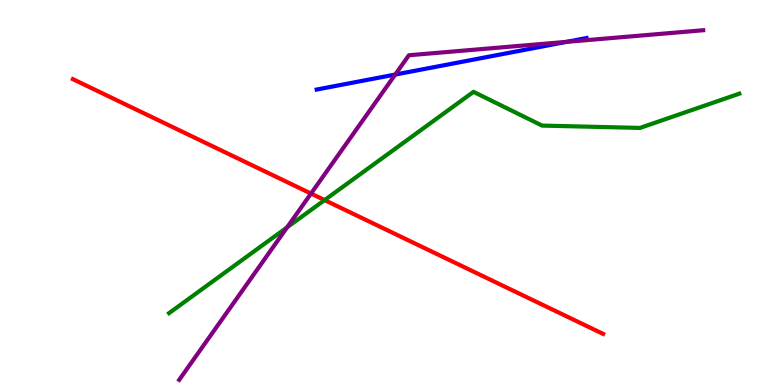[{'lines': ['blue', 'red'], 'intersections': []}, {'lines': ['green', 'red'], 'intersections': [{'x': 4.19, 'y': 4.8}]}, {'lines': ['purple', 'red'], 'intersections': [{'x': 4.01, 'y': 4.97}]}, {'lines': ['blue', 'green'], 'intersections': []}, {'lines': ['blue', 'purple'], 'intersections': [{'x': 5.1, 'y': 8.06}, {'x': 7.31, 'y': 8.91}]}, {'lines': ['green', 'purple'], 'intersections': [{'x': 3.7, 'y': 4.1}]}]